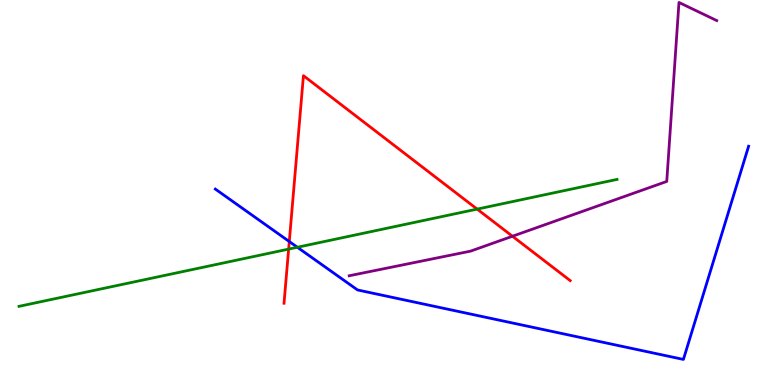[{'lines': ['blue', 'red'], 'intersections': [{'x': 3.73, 'y': 3.73}]}, {'lines': ['green', 'red'], 'intersections': [{'x': 3.72, 'y': 3.53}, {'x': 6.16, 'y': 4.57}]}, {'lines': ['purple', 'red'], 'intersections': [{'x': 6.61, 'y': 3.86}]}, {'lines': ['blue', 'green'], 'intersections': [{'x': 3.84, 'y': 3.58}]}, {'lines': ['blue', 'purple'], 'intersections': []}, {'lines': ['green', 'purple'], 'intersections': []}]